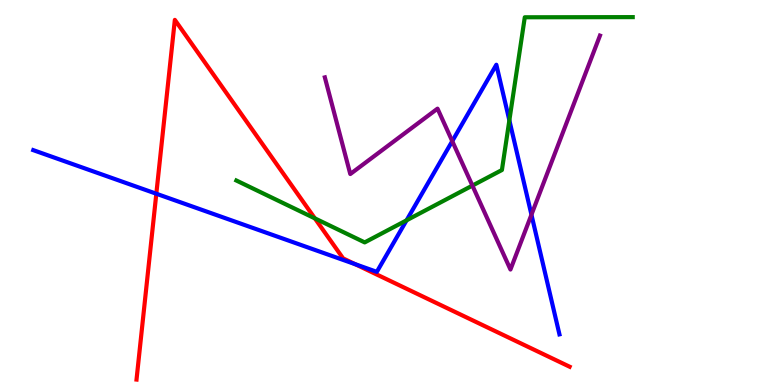[{'lines': ['blue', 'red'], 'intersections': [{'x': 2.02, 'y': 4.97}, {'x': 4.58, 'y': 3.14}]}, {'lines': ['green', 'red'], 'intersections': [{'x': 4.06, 'y': 4.33}]}, {'lines': ['purple', 'red'], 'intersections': []}, {'lines': ['blue', 'green'], 'intersections': [{'x': 5.25, 'y': 4.28}, {'x': 6.57, 'y': 6.87}]}, {'lines': ['blue', 'purple'], 'intersections': [{'x': 5.84, 'y': 6.33}, {'x': 6.86, 'y': 4.42}]}, {'lines': ['green', 'purple'], 'intersections': [{'x': 6.1, 'y': 5.18}]}]